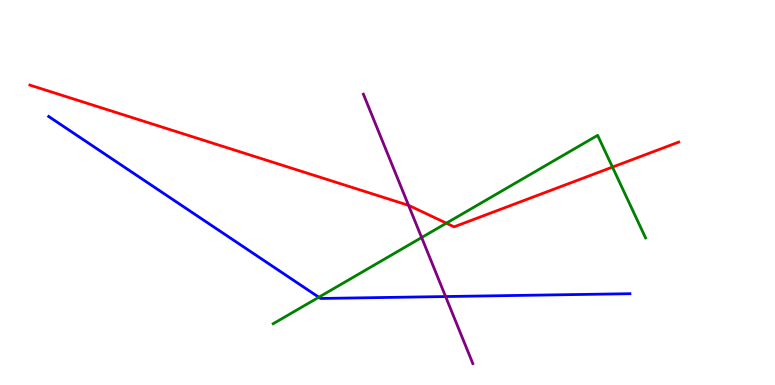[{'lines': ['blue', 'red'], 'intersections': []}, {'lines': ['green', 'red'], 'intersections': [{'x': 5.76, 'y': 4.2}, {'x': 7.9, 'y': 5.66}]}, {'lines': ['purple', 'red'], 'intersections': [{'x': 5.27, 'y': 4.67}]}, {'lines': ['blue', 'green'], 'intersections': [{'x': 4.11, 'y': 2.28}]}, {'lines': ['blue', 'purple'], 'intersections': [{'x': 5.75, 'y': 2.3}]}, {'lines': ['green', 'purple'], 'intersections': [{'x': 5.44, 'y': 3.83}]}]